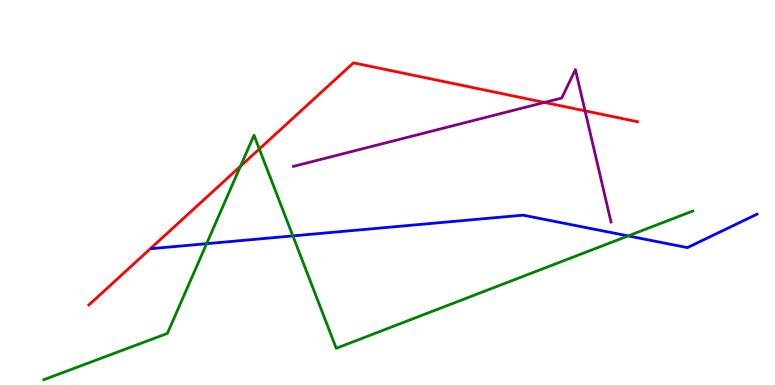[{'lines': ['blue', 'red'], 'intersections': []}, {'lines': ['green', 'red'], 'intersections': [{'x': 3.1, 'y': 5.68}, {'x': 3.35, 'y': 6.13}]}, {'lines': ['purple', 'red'], 'intersections': [{'x': 7.03, 'y': 7.34}, {'x': 7.55, 'y': 7.12}]}, {'lines': ['blue', 'green'], 'intersections': [{'x': 2.67, 'y': 3.67}, {'x': 3.78, 'y': 3.87}, {'x': 8.11, 'y': 3.87}]}, {'lines': ['blue', 'purple'], 'intersections': []}, {'lines': ['green', 'purple'], 'intersections': []}]